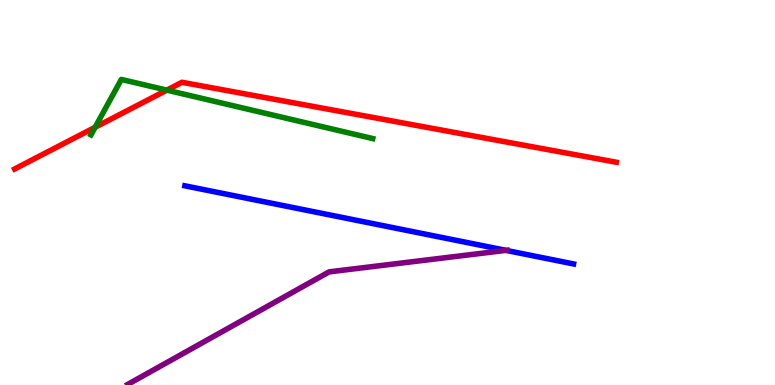[{'lines': ['blue', 'red'], 'intersections': []}, {'lines': ['green', 'red'], 'intersections': [{'x': 1.23, 'y': 6.69}, {'x': 2.15, 'y': 7.66}]}, {'lines': ['purple', 'red'], 'intersections': []}, {'lines': ['blue', 'green'], 'intersections': []}, {'lines': ['blue', 'purple'], 'intersections': [{'x': 6.53, 'y': 3.5}]}, {'lines': ['green', 'purple'], 'intersections': []}]